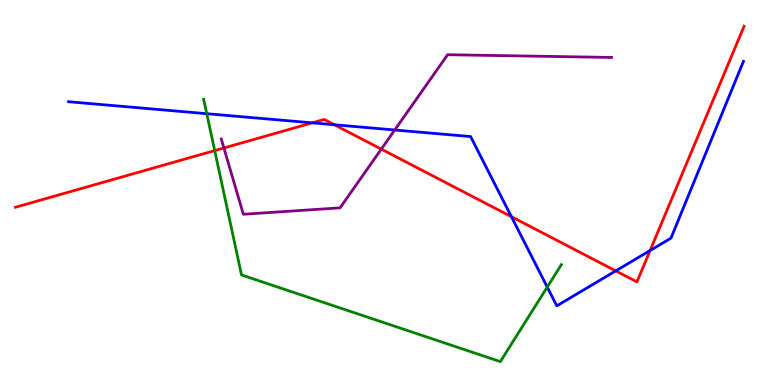[{'lines': ['blue', 'red'], 'intersections': [{'x': 4.03, 'y': 6.81}, {'x': 4.31, 'y': 6.76}, {'x': 6.6, 'y': 4.37}, {'x': 7.95, 'y': 2.96}, {'x': 8.39, 'y': 3.49}]}, {'lines': ['green', 'red'], 'intersections': [{'x': 2.77, 'y': 6.09}]}, {'lines': ['purple', 'red'], 'intersections': [{'x': 2.89, 'y': 6.16}, {'x': 4.92, 'y': 6.13}]}, {'lines': ['blue', 'green'], 'intersections': [{'x': 2.67, 'y': 7.05}, {'x': 7.06, 'y': 2.54}]}, {'lines': ['blue', 'purple'], 'intersections': [{'x': 5.09, 'y': 6.62}]}, {'lines': ['green', 'purple'], 'intersections': []}]